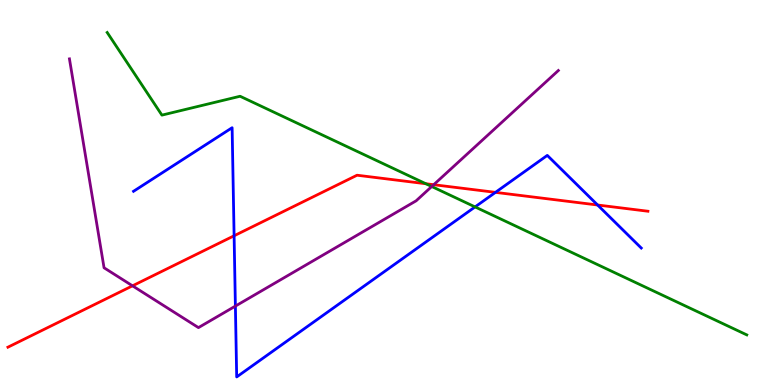[{'lines': ['blue', 'red'], 'intersections': [{'x': 3.02, 'y': 3.88}, {'x': 6.39, 'y': 5.0}, {'x': 7.71, 'y': 4.68}]}, {'lines': ['green', 'red'], 'intersections': [{'x': 5.49, 'y': 5.23}]}, {'lines': ['purple', 'red'], 'intersections': [{'x': 1.71, 'y': 2.58}, {'x': 5.6, 'y': 5.2}]}, {'lines': ['blue', 'green'], 'intersections': [{'x': 6.13, 'y': 4.63}]}, {'lines': ['blue', 'purple'], 'intersections': [{'x': 3.04, 'y': 2.05}]}, {'lines': ['green', 'purple'], 'intersections': [{'x': 5.57, 'y': 5.16}]}]